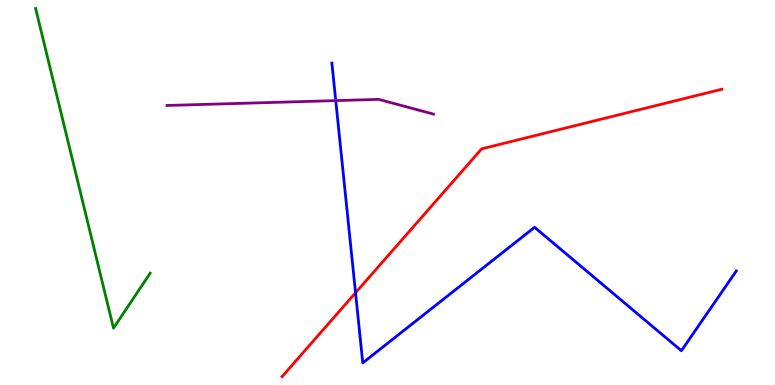[{'lines': ['blue', 'red'], 'intersections': [{'x': 4.59, 'y': 2.4}]}, {'lines': ['green', 'red'], 'intersections': []}, {'lines': ['purple', 'red'], 'intersections': []}, {'lines': ['blue', 'green'], 'intersections': []}, {'lines': ['blue', 'purple'], 'intersections': [{'x': 4.33, 'y': 7.39}]}, {'lines': ['green', 'purple'], 'intersections': []}]